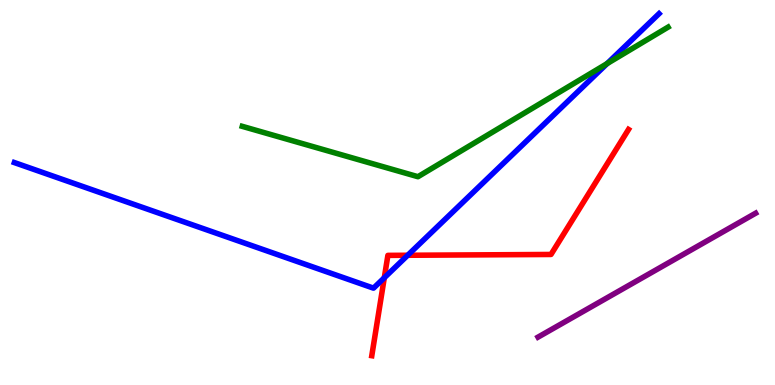[{'lines': ['blue', 'red'], 'intersections': [{'x': 4.96, 'y': 2.79}, {'x': 5.26, 'y': 3.37}]}, {'lines': ['green', 'red'], 'intersections': []}, {'lines': ['purple', 'red'], 'intersections': []}, {'lines': ['blue', 'green'], 'intersections': [{'x': 7.83, 'y': 8.35}]}, {'lines': ['blue', 'purple'], 'intersections': []}, {'lines': ['green', 'purple'], 'intersections': []}]